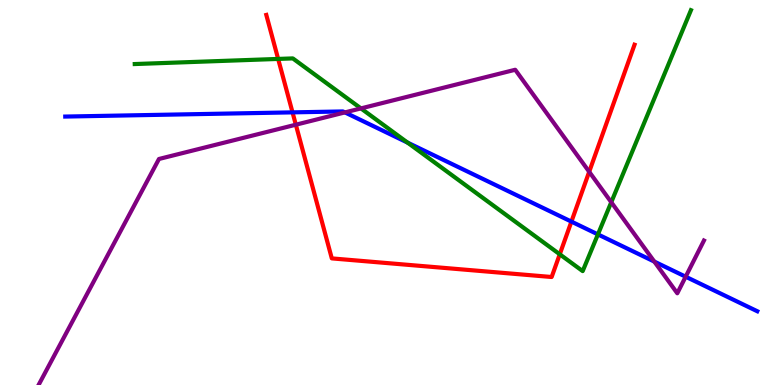[{'lines': ['blue', 'red'], 'intersections': [{'x': 3.77, 'y': 7.08}, {'x': 7.37, 'y': 4.24}]}, {'lines': ['green', 'red'], 'intersections': [{'x': 3.59, 'y': 8.47}, {'x': 7.22, 'y': 3.39}]}, {'lines': ['purple', 'red'], 'intersections': [{'x': 3.82, 'y': 6.76}, {'x': 7.6, 'y': 5.54}]}, {'lines': ['blue', 'green'], 'intersections': [{'x': 5.26, 'y': 6.3}, {'x': 7.72, 'y': 3.91}]}, {'lines': ['blue', 'purple'], 'intersections': [{'x': 4.45, 'y': 7.08}, {'x': 8.44, 'y': 3.21}, {'x': 8.85, 'y': 2.81}]}, {'lines': ['green', 'purple'], 'intersections': [{'x': 4.66, 'y': 7.18}, {'x': 7.89, 'y': 4.75}]}]